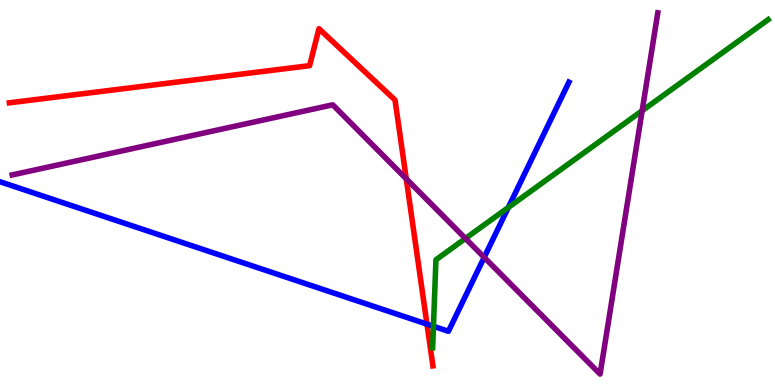[{'lines': ['blue', 'red'], 'intersections': [{'x': 5.51, 'y': 1.58}]}, {'lines': ['green', 'red'], 'intersections': []}, {'lines': ['purple', 'red'], 'intersections': [{'x': 5.24, 'y': 5.35}]}, {'lines': ['blue', 'green'], 'intersections': [{'x': 5.59, 'y': 1.53}, {'x': 6.56, 'y': 4.61}]}, {'lines': ['blue', 'purple'], 'intersections': [{'x': 6.25, 'y': 3.32}]}, {'lines': ['green', 'purple'], 'intersections': [{'x': 6.01, 'y': 3.81}, {'x': 8.29, 'y': 7.12}]}]